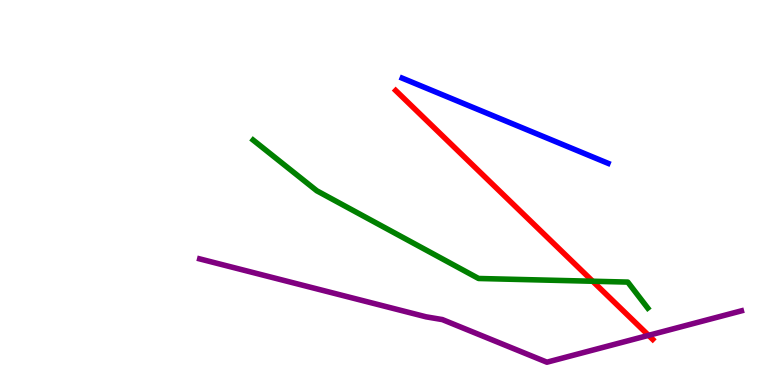[{'lines': ['blue', 'red'], 'intersections': []}, {'lines': ['green', 'red'], 'intersections': [{'x': 7.65, 'y': 2.7}]}, {'lines': ['purple', 'red'], 'intersections': [{'x': 8.37, 'y': 1.29}]}, {'lines': ['blue', 'green'], 'intersections': []}, {'lines': ['blue', 'purple'], 'intersections': []}, {'lines': ['green', 'purple'], 'intersections': []}]